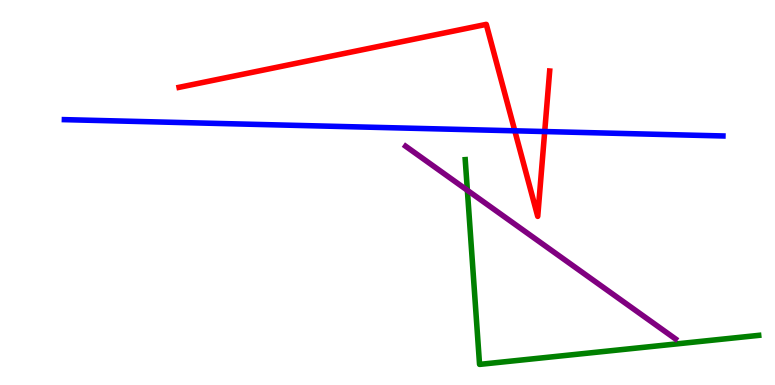[{'lines': ['blue', 'red'], 'intersections': [{'x': 6.64, 'y': 6.6}, {'x': 7.03, 'y': 6.58}]}, {'lines': ['green', 'red'], 'intersections': []}, {'lines': ['purple', 'red'], 'intersections': []}, {'lines': ['blue', 'green'], 'intersections': []}, {'lines': ['blue', 'purple'], 'intersections': []}, {'lines': ['green', 'purple'], 'intersections': [{'x': 6.03, 'y': 5.06}]}]